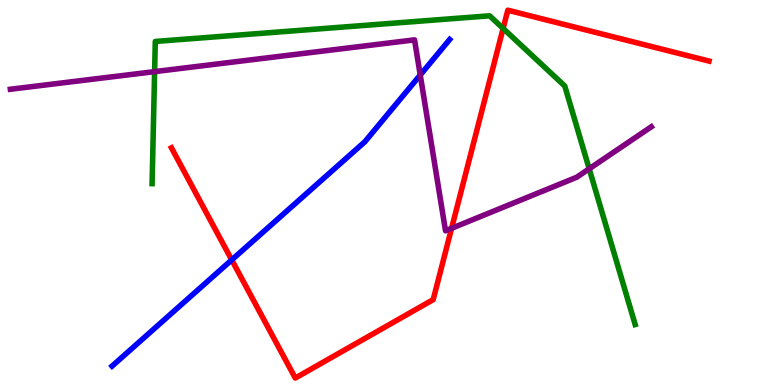[{'lines': ['blue', 'red'], 'intersections': [{'x': 2.99, 'y': 3.25}]}, {'lines': ['green', 'red'], 'intersections': [{'x': 6.49, 'y': 9.26}]}, {'lines': ['purple', 'red'], 'intersections': [{'x': 5.83, 'y': 4.07}]}, {'lines': ['blue', 'green'], 'intersections': []}, {'lines': ['blue', 'purple'], 'intersections': [{'x': 5.42, 'y': 8.05}]}, {'lines': ['green', 'purple'], 'intersections': [{'x': 1.99, 'y': 8.14}, {'x': 7.6, 'y': 5.62}]}]